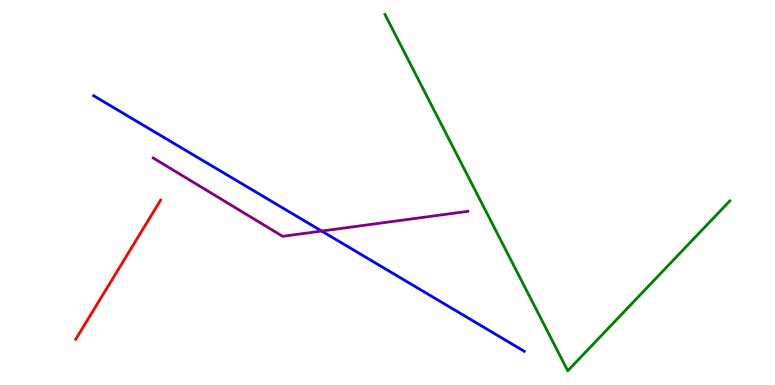[{'lines': ['blue', 'red'], 'intersections': []}, {'lines': ['green', 'red'], 'intersections': []}, {'lines': ['purple', 'red'], 'intersections': []}, {'lines': ['blue', 'green'], 'intersections': []}, {'lines': ['blue', 'purple'], 'intersections': [{'x': 4.15, 'y': 4.0}]}, {'lines': ['green', 'purple'], 'intersections': []}]